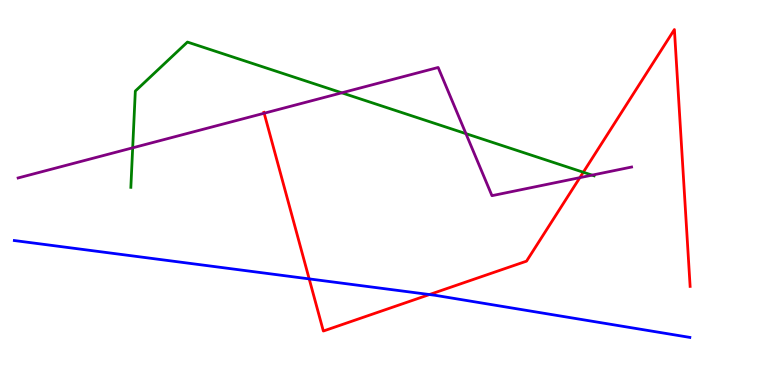[{'lines': ['blue', 'red'], 'intersections': [{'x': 3.99, 'y': 2.76}, {'x': 5.54, 'y': 2.35}]}, {'lines': ['green', 'red'], 'intersections': [{'x': 7.53, 'y': 5.53}]}, {'lines': ['purple', 'red'], 'intersections': [{'x': 3.41, 'y': 7.06}, {'x': 7.48, 'y': 5.39}]}, {'lines': ['blue', 'green'], 'intersections': []}, {'lines': ['blue', 'purple'], 'intersections': []}, {'lines': ['green', 'purple'], 'intersections': [{'x': 1.71, 'y': 6.16}, {'x': 4.41, 'y': 7.59}, {'x': 6.01, 'y': 6.53}, {'x': 7.64, 'y': 5.45}]}]